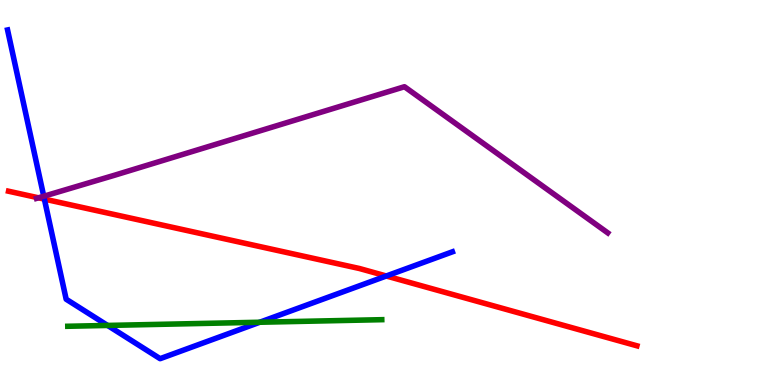[{'lines': ['blue', 'red'], 'intersections': [{'x': 0.573, 'y': 4.83}, {'x': 4.98, 'y': 2.83}]}, {'lines': ['green', 'red'], 'intersections': []}, {'lines': ['purple', 'red'], 'intersections': [{'x': 0.496, 'y': 4.86}]}, {'lines': ['blue', 'green'], 'intersections': [{'x': 1.39, 'y': 1.55}, {'x': 3.35, 'y': 1.63}]}, {'lines': ['blue', 'purple'], 'intersections': [{'x': 0.565, 'y': 4.9}]}, {'lines': ['green', 'purple'], 'intersections': []}]